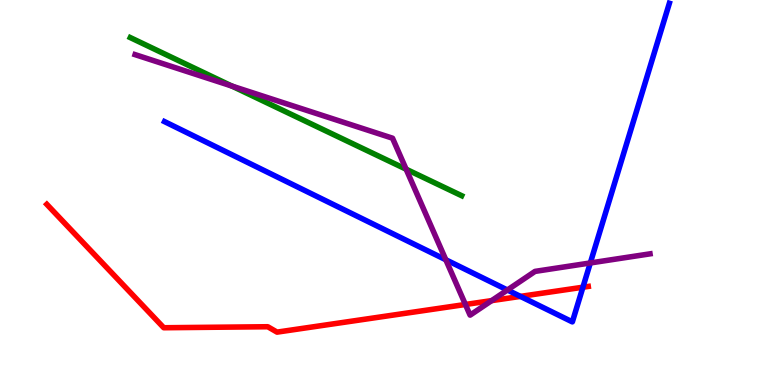[{'lines': ['blue', 'red'], 'intersections': [{'x': 6.72, 'y': 2.3}, {'x': 7.52, 'y': 2.54}]}, {'lines': ['green', 'red'], 'intersections': []}, {'lines': ['purple', 'red'], 'intersections': [{'x': 6.01, 'y': 2.09}, {'x': 6.34, 'y': 2.19}]}, {'lines': ['blue', 'green'], 'intersections': []}, {'lines': ['blue', 'purple'], 'intersections': [{'x': 5.75, 'y': 3.25}, {'x': 6.55, 'y': 2.47}, {'x': 7.62, 'y': 3.17}]}, {'lines': ['green', 'purple'], 'intersections': [{'x': 2.99, 'y': 7.77}, {'x': 5.24, 'y': 5.61}]}]